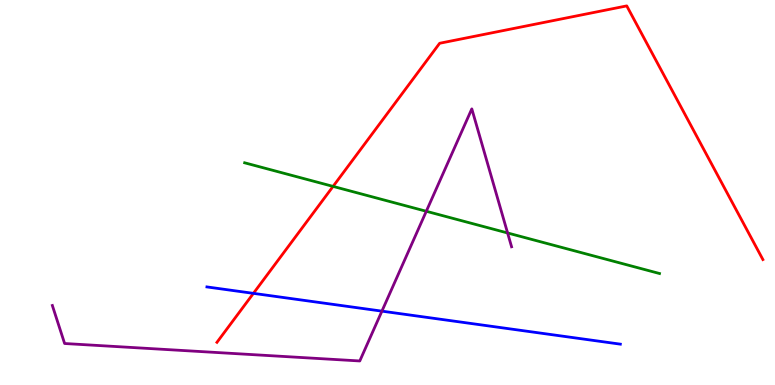[{'lines': ['blue', 'red'], 'intersections': [{'x': 3.27, 'y': 2.38}]}, {'lines': ['green', 'red'], 'intersections': [{'x': 4.3, 'y': 5.16}]}, {'lines': ['purple', 'red'], 'intersections': []}, {'lines': ['blue', 'green'], 'intersections': []}, {'lines': ['blue', 'purple'], 'intersections': [{'x': 4.93, 'y': 1.92}]}, {'lines': ['green', 'purple'], 'intersections': [{'x': 5.5, 'y': 4.51}, {'x': 6.55, 'y': 3.95}]}]